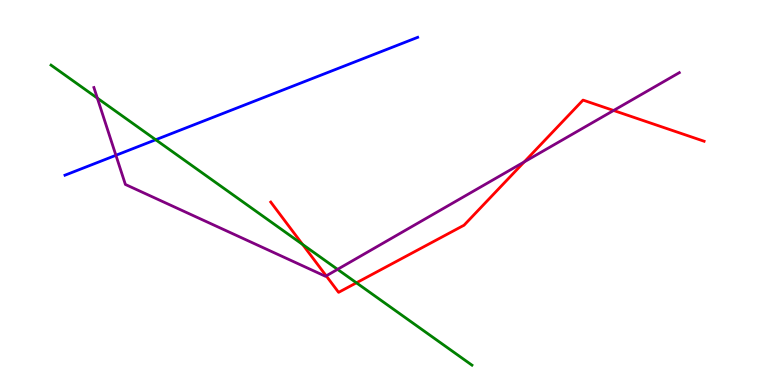[{'lines': ['blue', 'red'], 'intersections': []}, {'lines': ['green', 'red'], 'intersections': [{'x': 3.9, 'y': 3.65}, {'x': 4.6, 'y': 2.65}]}, {'lines': ['purple', 'red'], 'intersections': [{'x': 4.21, 'y': 2.83}, {'x': 6.76, 'y': 5.79}, {'x': 7.92, 'y': 7.13}]}, {'lines': ['blue', 'green'], 'intersections': [{'x': 2.01, 'y': 6.37}]}, {'lines': ['blue', 'purple'], 'intersections': [{'x': 1.5, 'y': 5.97}]}, {'lines': ['green', 'purple'], 'intersections': [{'x': 1.26, 'y': 7.45}, {'x': 4.36, 'y': 3.0}]}]